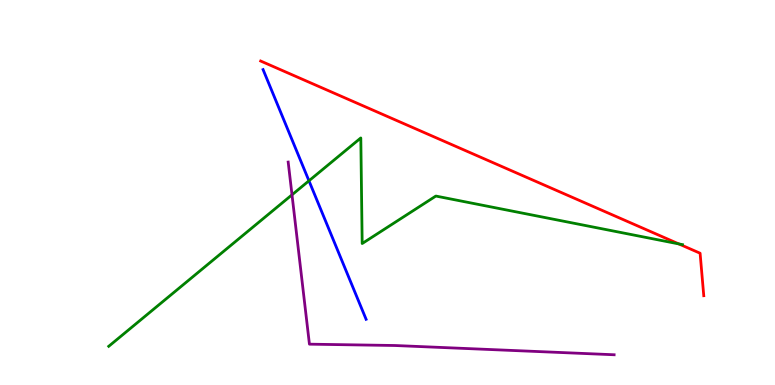[{'lines': ['blue', 'red'], 'intersections': []}, {'lines': ['green', 'red'], 'intersections': [{'x': 8.76, 'y': 3.66}]}, {'lines': ['purple', 'red'], 'intersections': []}, {'lines': ['blue', 'green'], 'intersections': [{'x': 3.99, 'y': 5.3}]}, {'lines': ['blue', 'purple'], 'intersections': []}, {'lines': ['green', 'purple'], 'intersections': [{'x': 3.77, 'y': 4.94}]}]